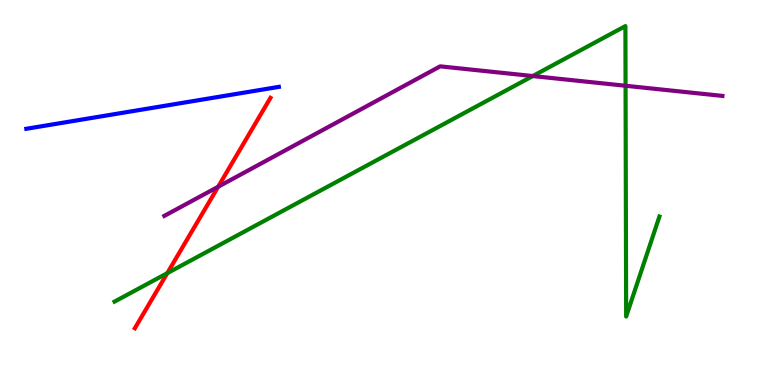[{'lines': ['blue', 'red'], 'intersections': []}, {'lines': ['green', 'red'], 'intersections': [{'x': 2.16, 'y': 2.9}]}, {'lines': ['purple', 'red'], 'intersections': [{'x': 2.81, 'y': 5.15}]}, {'lines': ['blue', 'green'], 'intersections': []}, {'lines': ['blue', 'purple'], 'intersections': []}, {'lines': ['green', 'purple'], 'intersections': [{'x': 6.87, 'y': 8.02}, {'x': 8.07, 'y': 7.77}]}]